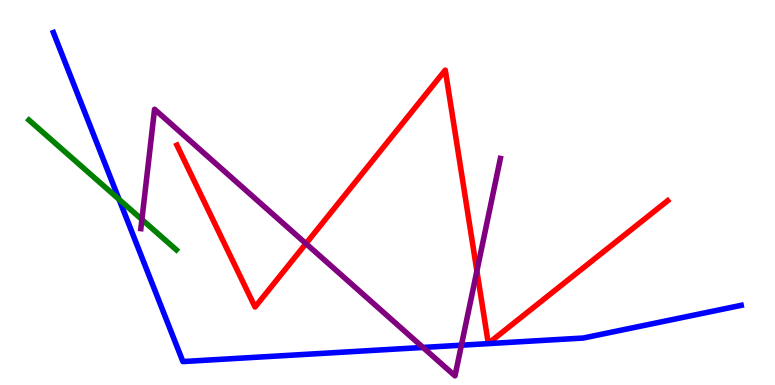[{'lines': ['blue', 'red'], 'intersections': []}, {'lines': ['green', 'red'], 'intersections': []}, {'lines': ['purple', 'red'], 'intersections': [{'x': 3.95, 'y': 3.67}, {'x': 6.15, 'y': 2.96}]}, {'lines': ['blue', 'green'], 'intersections': [{'x': 1.54, 'y': 4.82}]}, {'lines': ['blue', 'purple'], 'intersections': [{'x': 5.46, 'y': 0.975}, {'x': 5.95, 'y': 1.03}]}, {'lines': ['green', 'purple'], 'intersections': [{'x': 1.83, 'y': 4.3}]}]